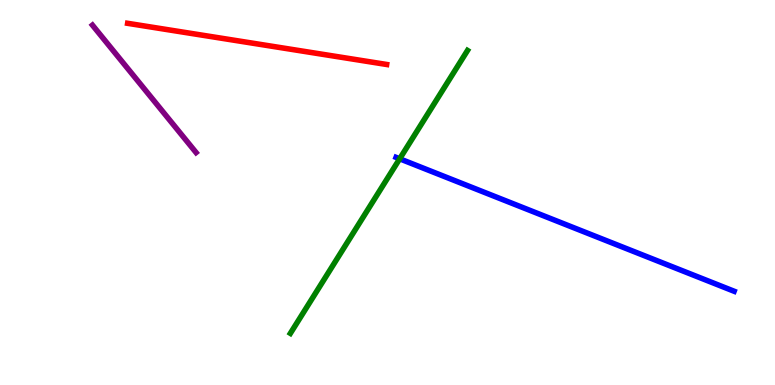[{'lines': ['blue', 'red'], 'intersections': []}, {'lines': ['green', 'red'], 'intersections': []}, {'lines': ['purple', 'red'], 'intersections': []}, {'lines': ['blue', 'green'], 'intersections': [{'x': 5.16, 'y': 5.88}]}, {'lines': ['blue', 'purple'], 'intersections': []}, {'lines': ['green', 'purple'], 'intersections': []}]